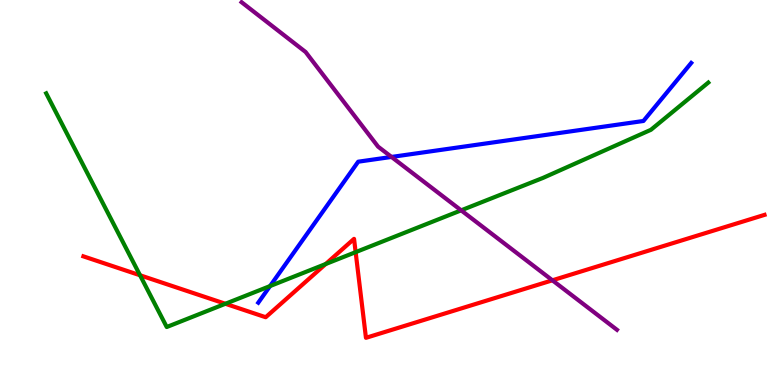[{'lines': ['blue', 'red'], 'intersections': []}, {'lines': ['green', 'red'], 'intersections': [{'x': 1.81, 'y': 2.85}, {'x': 2.91, 'y': 2.11}, {'x': 4.2, 'y': 3.14}, {'x': 4.59, 'y': 3.45}]}, {'lines': ['purple', 'red'], 'intersections': [{'x': 7.13, 'y': 2.72}]}, {'lines': ['blue', 'green'], 'intersections': [{'x': 3.48, 'y': 2.57}]}, {'lines': ['blue', 'purple'], 'intersections': [{'x': 5.05, 'y': 5.92}]}, {'lines': ['green', 'purple'], 'intersections': [{'x': 5.95, 'y': 4.54}]}]